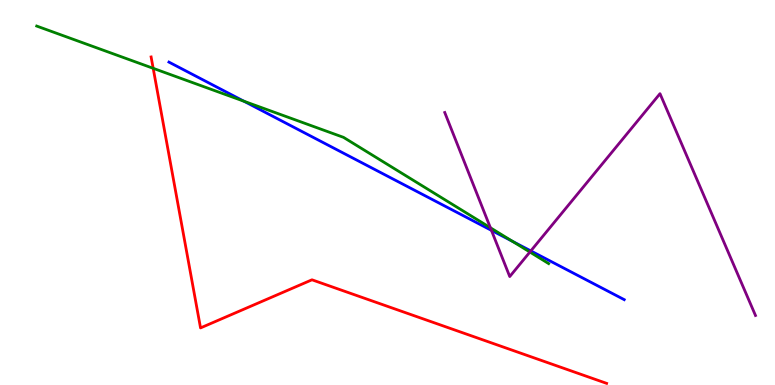[{'lines': ['blue', 'red'], 'intersections': []}, {'lines': ['green', 'red'], 'intersections': [{'x': 1.98, 'y': 8.23}]}, {'lines': ['purple', 'red'], 'intersections': []}, {'lines': ['blue', 'green'], 'intersections': [{'x': 3.15, 'y': 7.37}, {'x': 6.61, 'y': 3.73}]}, {'lines': ['blue', 'purple'], 'intersections': [{'x': 6.34, 'y': 4.02}, {'x': 6.85, 'y': 3.48}]}, {'lines': ['green', 'purple'], 'intersections': [{'x': 6.33, 'y': 4.08}, {'x': 6.84, 'y': 3.45}]}]